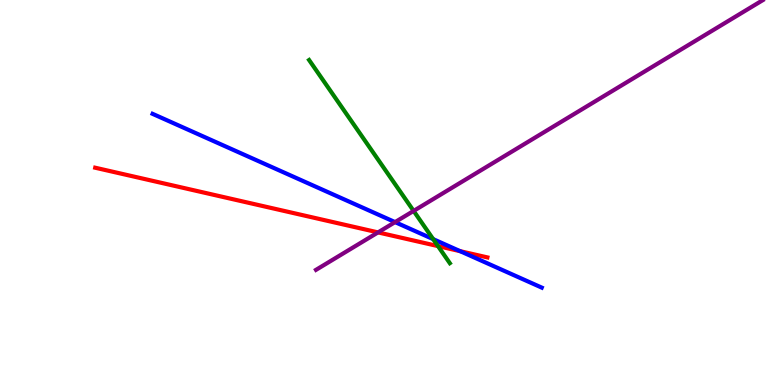[{'lines': ['blue', 'red'], 'intersections': [{'x': 5.94, 'y': 3.48}]}, {'lines': ['green', 'red'], 'intersections': [{'x': 5.65, 'y': 3.61}]}, {'lines': ['purple', 'red'], 'intersections': [{'x': 4.88, 'y': 3.96}]}, {'lines': ['blue', 'green'], 'intersections': [{'x': 5.59, 'y': 3.79}]}, {'lines': ['blue', 'purple'], 'intersections': [{'x': 5.1, 'y': 4.23}]}, {'lines': ['green', 'purple'], 'intersections': [{'x': 5.34, 'y': 4.52}]}]